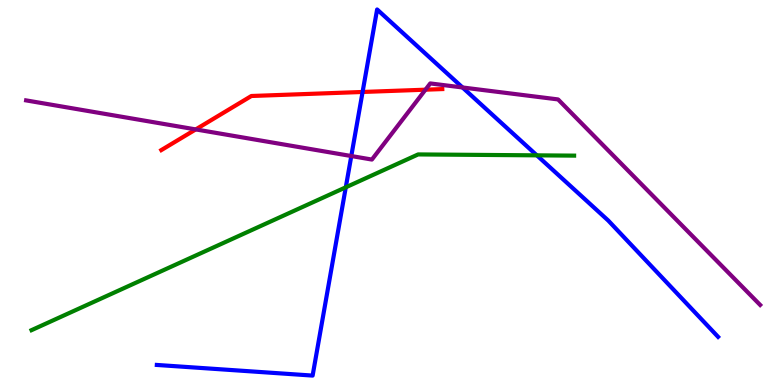[{'lines': ['blue', 'red'], 'intersections': [{'x': 4.68, 'y': 7.61}]}, {'lines': ['green', 'red'], 'intersections': []}, {'lines': ['purple', 'red'], 'intersections': [{'x': 2.53, 'y': 6.64}, {'x': 5.49, 'y': 7.67}]}, {'lines': ['blue', 'green'], 'intersections': [{'x': 4.46, 'y': 5.13}, {'x': 6.93, 'y': 5.97}]}, {'lines': ['blue', 'purple'], 'intersections': [{'x': 4.53, 'y': 5.95}, {'x': 5.97, 'y': 7.73}]}, {'lines': ['green', 'purple'], 'intersections': []}]